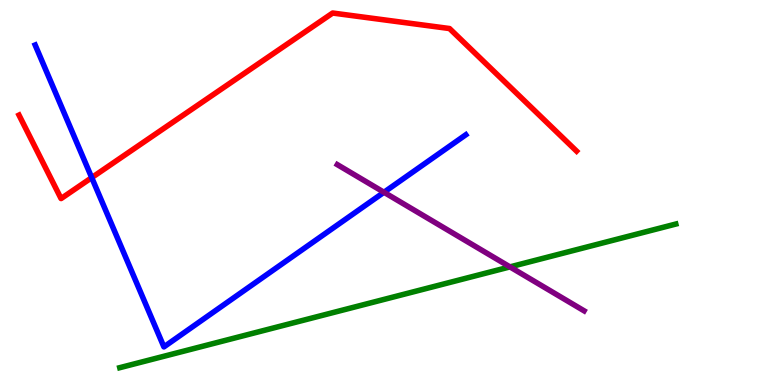[{'lines': ['blue', 'red'], 'intersections': [{'x': 1.18, 'y': 5.39}]}, {'lines': ['green', 'red'], 'intersections': []}, {'lines': ['purple', 'red'], 'intersections': []}, {'lines': ['blue', 'green'], 'intersections': []}, {'lines': ['blue', 'purple'], 'intersections': [{'x': 4.95, 'y': 5.01}]}, {'lines': ['green', 'purple'], 'intersections': [{'x': 6.58, 'y': 3.07}]}]